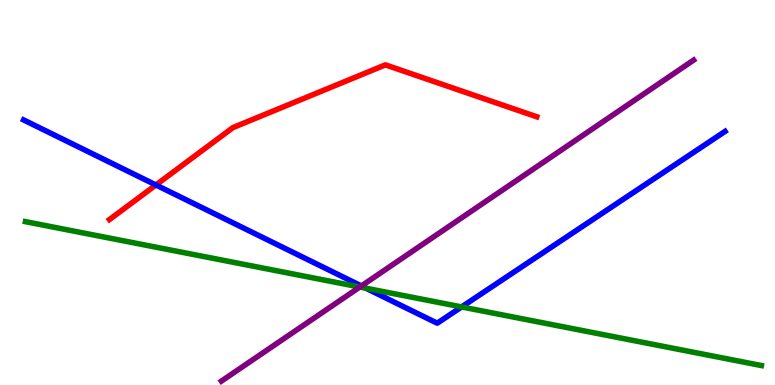[{'lines': ['blue', 'red'], 'intersections': [{'x': 2.01, 'y': 5.2}]}, {'lines': ['green', 'red'], 'intersections': []}, {'lines': ['purple', 'red'], 'intersections': []}, {'lines': ['blue', 'green'], 'intersections': [{'x': 4.72, 'y': 2.51}, {'x': 5.96, 'y': 2.03}]}, {'lines': ['blue', 'purple'], 'intersections': [{'x': 4.66, 'y': 2.57}]}, {'lines': ['green', 'purple'], 'intersections': [{'x': 4.64, 'y': 2.54}]}]